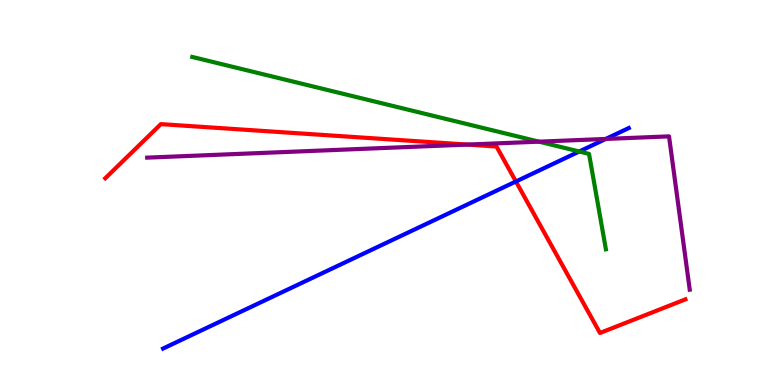[{'lines': ['blue', 'red'], 'intersections': [{'x': 6.66, 'y': 5.29}]}, {'lines': ['green', 'red'], 'intersections': []}, {'lines': ['purple', 'red'], 'intersections': [{'x': 6.03, 'y': 6.24}]}, {'lines': ['blue', 'green'], 'intersections': [{'x': 7.47, 'y': 6.06}]}, {'lines': ['blue', 'purple'], 'intersections': [{'x': 7.82, 'y': 6.39}]}, {'lines': ['green', 'purple'], 'intersections': [{'x': 6.95, 'y': 6.32}]}]